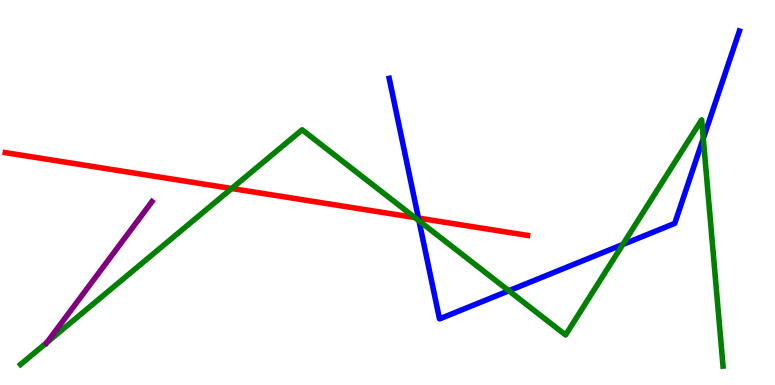[{'lines': ['blue', 'red'], 'intersections': [{'x': 5.4, 'y': 4.34}]}, {'lines': ['green', 'red'], 'intersections': [{'x': 2.99, 'y': 5.1}, {'x': 5.35, 'y': 4.35}]}, {'lines': ['purple', 'red'], 'intersections': []}, {'lines': ['blue', 'green'], 'intersections': [{'x': 5.41, 'y': 4.27}, {'x': 6.57, 'y': 2.45}, {'x': 8.04, 'y': 3.65}, {'x': 9.07, 'y': 6.4}]}, {'lines': ['blue', 'purple'], 'intersections': []}, {'lines': ['green', 'purple'], 'intersections': [{'x': 0.604, 'y': 1.1}]}]